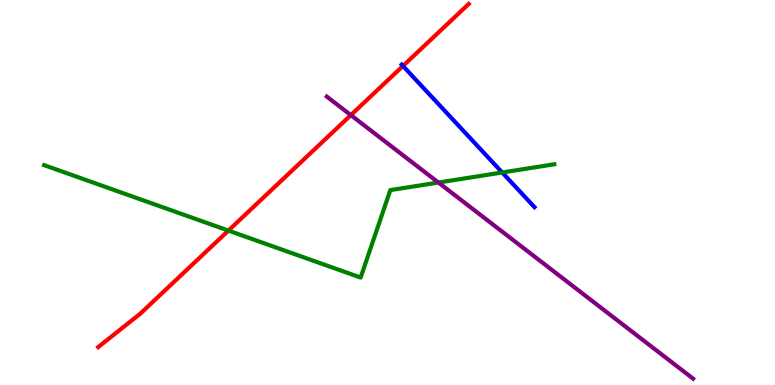[{'lines': ['blue', 'red'], 'intersections': [{'x': 5.2, 'y': 8.29}]}, {'lines': ['green', 'red'], 'intersections': [{'x': 2.95, 'y': 4.01}]}, {'lines': ['purple', 'red'], 'intersections': [{'x': 4.53, 'y': 7.01}]}, {'lines': ['blue', 'green'], 'intersections': [{'x': 6.48, 'y': 5.52}]}, {'lines': ['blue', 'purple'], 'intersections': []}, {'lines': ['green', 'purple'], 'intersections': [{'x': 5.66, 'y': 5.26}]}]